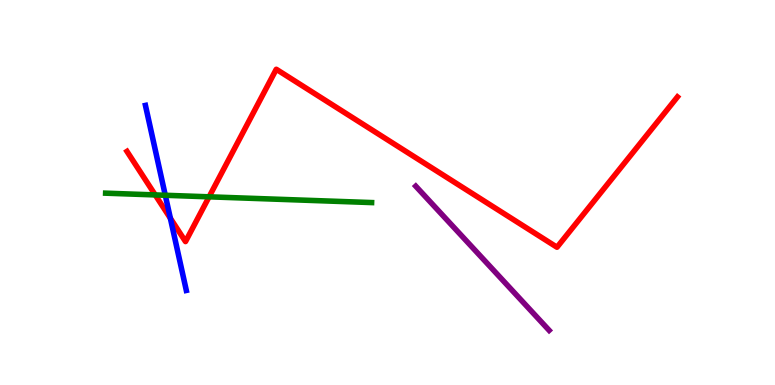[{'lines': ['blue', 'red'], 'intersections': [{'x': 2.2, 'y': 4.33}]}, {'lines': ['green', 'red'], 'intersections': [{'x': 2.0, 'y': 4.94}, {'x': 2.7, 'y': 4.89}]}, {'lines': ['purple', 'red'], 'intersections': []}, {'lines': ['blue', 'green'], 'intersections': [{'x': 2.13, 'y': 4.93}]}, {'lines': ['blue', 'purple'], 'intersections': []}, {'lines': ['green', 'purple'], 'intersections': []}]